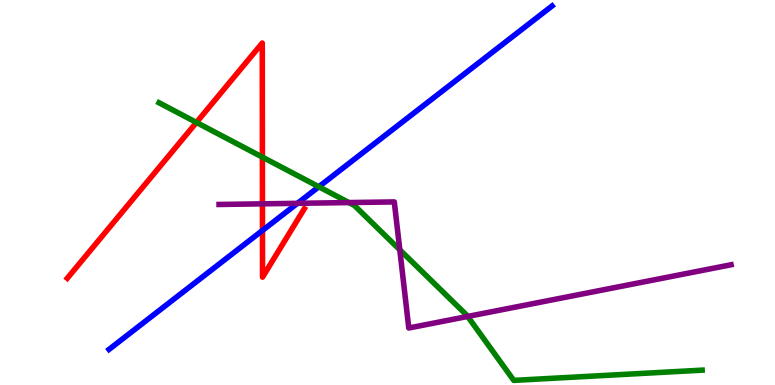[{'lines': ['blue', 'red'], 'intersections': [{'x': 3.39, 'y': 4.01}]}, {'lines': ['green', 'red'], 'intersections': [{'x': 2.53, 'y': 6.82}, {'x': 3.39, 'y': 5.92}]}, {'lines': ['purple', 'red'], 'intersections': [{'x': 3.39, 'y': 4.71}]}, {'lines': ['blue', 'green'], 'intersections': [{'x': 4.11, 'y': 5.15}]}, {'lines': ['blue', 'purple'], 'intersections': [{'x': 3.84, 'y': 4.72}]}, {'lines': ['green', 'purple'], 'intersections': [{'x': 4.5, 'y': 4.74}, {'x': 5.16, 'y': 3.51}, {'x': 6.03, 'y': 1.78}]}]